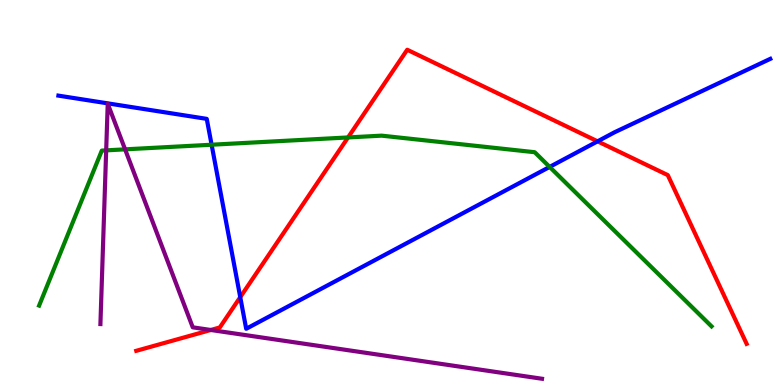[{'lines': ['blue', 'red'], 'intersections': [{'x': 3.1, 'y': 2.28}, {'x': 7.71, 'y': 6.33}]}, {'lines': ['green', 'red'], 'intersections': [{'x': 4.49, 'y': 6.43}]}, {'lines': ['purple', 'red'], 'intersections': [{'x': 2.72, 'y': 1.43}]}, {'lines': ['blue', 'green'], 'intersections': [{'x': 2.73, 'y': 6.24}, {'x': 7.09, 'y': 5.66}]}, {'lines': ['blue', 'purple'], 'intersections': []}, {'lines': ['green', 'purple'], 'intersections': [{'x': 1.37, 'y': 6.09}, {'x': 1.61, 'y': 6.12}]}]